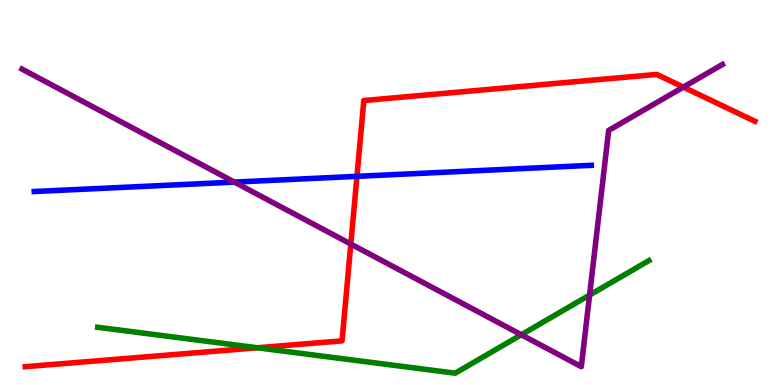[{'lines': ['blue', 'red'], 'intersections': [{'x': 4.61, 'y': 5.42}]}, {'lines': ['green', 'red'], 'intersections': [{'x': 3.32, 'y': 0.967}]}, {'lines': ['purple', 'red'], 'intersections': [{'x': 4.53, 'y': 3.66}, {'x': 8.82, 'y': 7.74}]}, {'lines': ['blue', 'green'], 'intersections': []}, {'lines': ['blue', 'purple'], 'intersections': [{'x': 3.02, 'y': 5.27}]}, {'lines': ['green', 'purple'], 'intersections': [{'x': 6.73, 'y': 1.31}, {'x': 7.61, 'y': 2.34}]}]